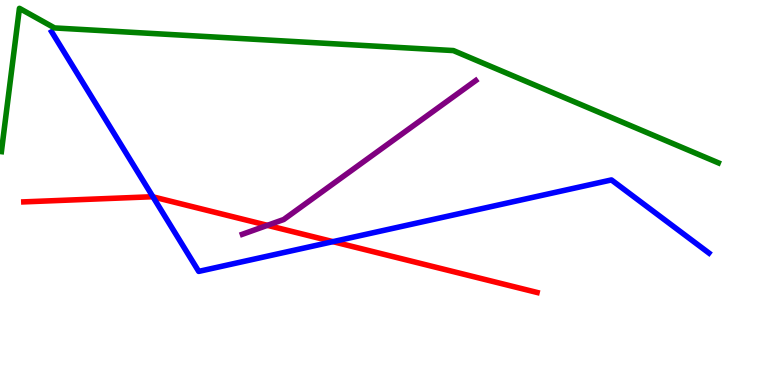[{'lines': ['blue', 'red'], 'intersections': [{'x': 1.97, 'y': 4.89}, {'x': 4.3, 'y': 3.72}]}, {'lines': ['green', 'red'], 'intersections': []}, {'lines': ['purple', 'red'], 'intersections': [{'x': 3.45, 'y': 4.15}]}, {'lines': ['blue', 'green'], 'intersections': []}, {'lines': ['blue', 'purple'], 'intersections': []}, {'lines': ['green', 'purple'], 'intersections': []}]